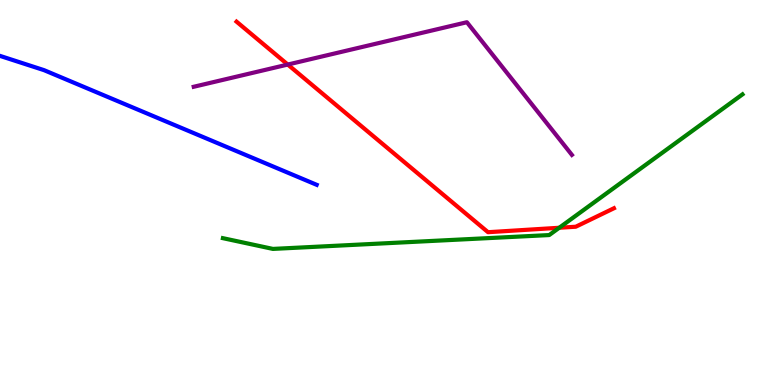[{'lines': ['blue', 'red'], 'intersections': []}, {'lines': ['green', 'red'], 'intersections': [{'x': 7.22, 'y': 4.08}]}, {'lines': ['purple', 'red'], 'intersections': [{'x': 3.71, 'y': 8.32}]}, {'lines': ['blue', 'green'], 'intersections': []}, {'lines': ['blue', 'purple'], 'intersections': []}, {'lines': ['green', 'purple'], 'intersections': []}]